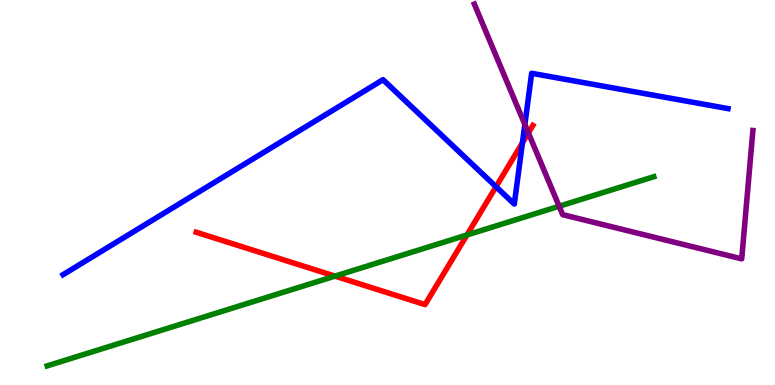[{'lines': ['blue', 'red'], 'intersections': [{'x': 6.4, 'y': 5.15}, {'x': 6.74, 'y': 6.29}]}, {'lines': ['green', 'red'], 'intersections': [{'x': 4.32, 'y': 2.83}, {'x': 6.03, 'y': 3.9}]}, {'lines': ['purple', 'red'], 'intersections': [{'x': 6.82, 'y': 6.55}]}, {'lines': ['blue', 'green'], 'intersections': []}, {'lines': ['blue', 'purple'], 'intersections': [{'x': 6.77, 'y': 6.77}]}, {'lines': ['green', 'purple'], 'intersections': [{'x': 7.21, 'y': 4.64}]}]